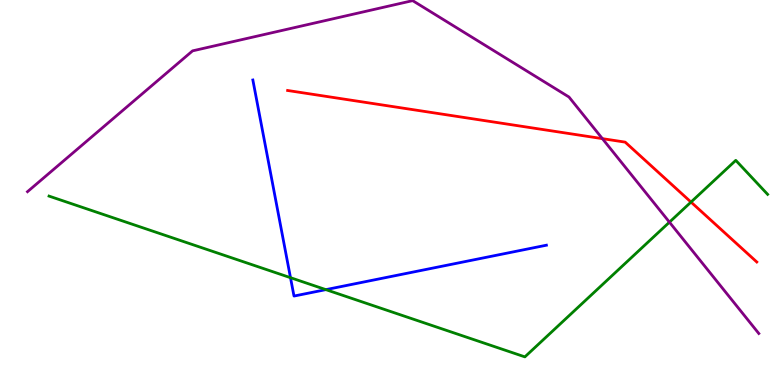[{'lines': ['blue', 'red'], 'intersections': []}, {'lines': ['green', 'red'], 'intersections': [{'x': 8.92, 'y': 4.75}]}, {'lines': ['purple', 'red'], 'intersections': [{'x': 7.77, 'y': 6.4}]}, {'lines': ['blue', 'green'], 'intersections': [{'x': 3.75, 'y': 2.79}, {'x': 4.2, 'y': 2.48}]}, {'lines': ['blue', 'purple'], 'intersections': []}, {'lines': ['green', 'purple'], 'intersections': [{'x': 8.64, 'y': 4.23}]}]